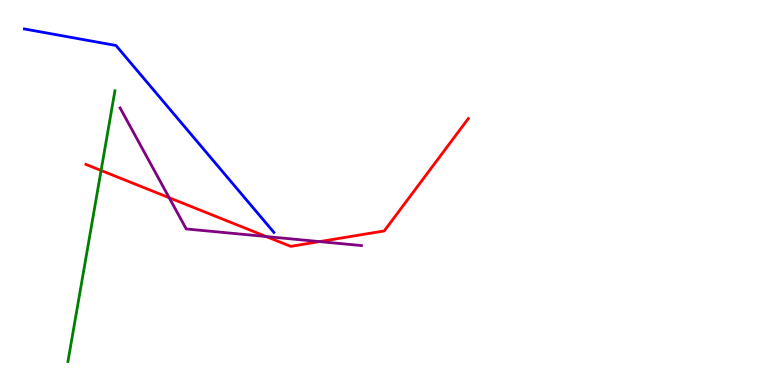[{'lines': ['blue', 'red'], 'intersections': []}, {'lines': ['green', 'red'], 'intersections': [{'x': 1.3, 'y': 5.57}]}, {'lines': ['purple', 'red'], 'intersections': [{'x': 2.18, 'y': 4.86}, {'x': 3.43, 'y': 3.86}, {'x': 4.12, 'y': 3.72}]}, {'lines': ['blue', 'green'], 'intersections': []}, {'lines': ['blue', 'purple'], 'intersections': []}, {'lines': ['green', 'purple'], 'intersections': []}]